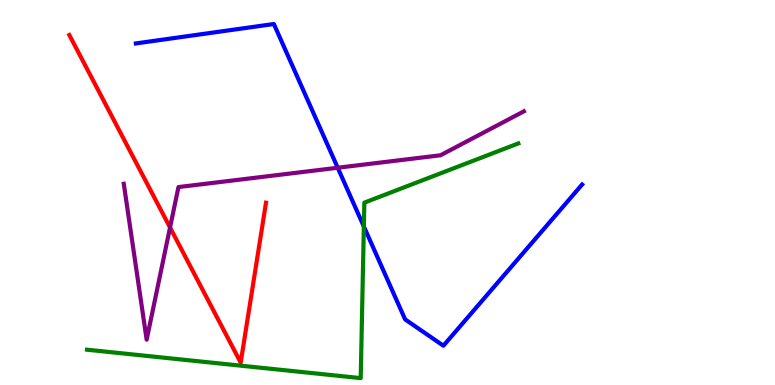[{'lines': ['blue', 'red'], 'intersections': []}, {'lines': ['green', 'red'], 'intersections': []}, {'lines': ['purple', 'red'], 'intersections': [{'x': 2.19, 'y': 4.09}]}, {'lines': ['blue', 'green'], 'intersections': [{'x': 4.69, 'y': 4.12}]}, {'lines': ['blue', 'purple'], 'intersections': [{'x': 4.36, 'y': 5.64}]}, {'lines': ['green', 'purple'], 'intersections': []}]